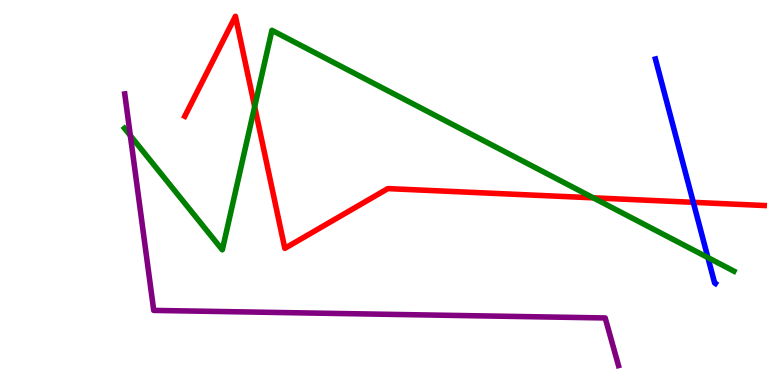[{'lines': ['blue', 'red'], 'intersections': [{'x': 8.95, 'y': 4.74}]}, {'lines': ['green', 'red'], 'intersections': [{'x': 3.29, 'y': 7.23}, {'x': 7.66, 'y': 4.86}]}, {'lines': ['purple', 'red'], 'intersections': []}, {'lines': ['blue', 'green'], 'intersections': [{'x': 9.13, 'y': 3.31}]}, {'lines': ['blue', 'purple'], 'intersections': []}, {'lines': ['green', 'purple'], 'intersections': [{'x': 1.68, 'y': 6.48}]}]